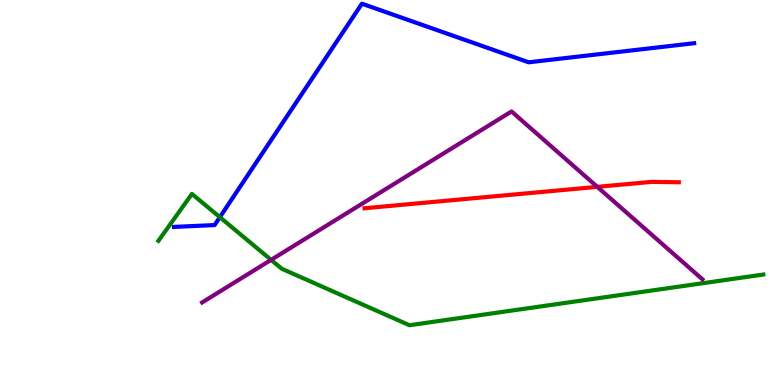[{'lines': ['blue', 'red'], 'intersections': []}, {'lines': ['green', 'red'], 'intersections': []}, {'lines': ['purple', 'red'], 'intersections': [{'x': 7.71, 'y': 5.15}]}, {'lines': ['blue', 'green'], 'intersections': [{'x': 2.84, 'y': 4.36}]}, {'lines': ['blue', 'purple'], 'intersections': []}, {'lines': ['green', 'purple'], 'intersections': [{'x': 3.5, 'y': 3.25}]}]